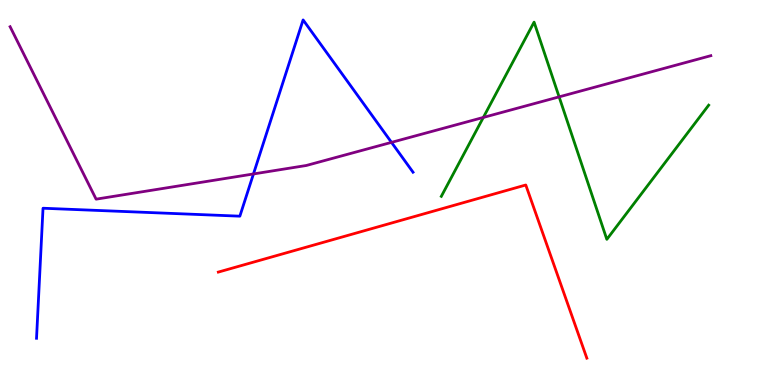[{'lines': ['blue', 'red'], 'intersections': []}, {'lines': ['green', 'red'], 'intersections': []}, {'lines': ['purple', 'red'], 'intersections': []}, {'lines': ['blue', 'green'], 'intersections': []}, {'lines': ['blue', 'purple'], 'intersections': [{'x': 3.27, 'y': 5.48}, {'x': 5.05, 'y': 6.3}]}, {'lines': ['green', 'purple'], 'intersections': [{'x': 6.24, 'y': 6.95}, {'x': 7.21, 'y': 7.48}]}]